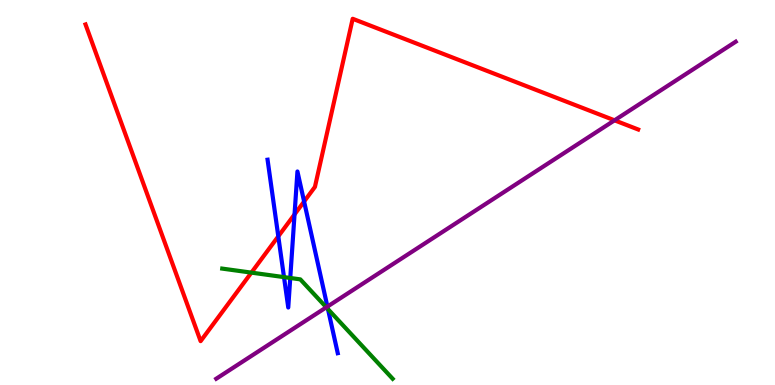[{'lines': ['blue', 'red'], 'intersections': [{'x': 3.59, 'y': 3.86}, {'x': 3.8, 'y': 4.43}, {'x': 3.92, 'y': 4.77}]}, {'lines': ['green', 'red'], 'intersections': [{'x': 3.24, 'y': 2.92}]}, {'lines': ['purple', 'red'], 'intersections': [{'x': 7.93, 'y': 6.87}]}, {'lines': ['blue', 'green'], 'intersections': [{'x': 3.66, 'y': 2.8}, {'x': 3.75, 'y': 2.78}, {'x': 4.23, 'y': 1.97}]}, {'lines': ['blue', 'purple'], 'intersections': [{'x': 4.22, 'y': 2.04}]}, {'lines': ['green', 'purple'], 'intersections': [{'x': 4.21, 'y': 2.02}]}]